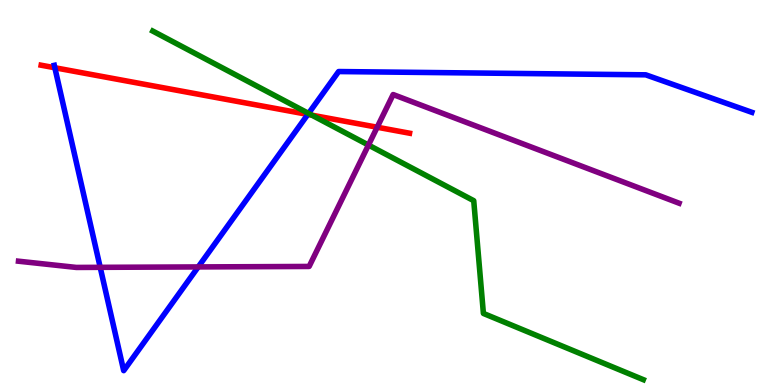[{'lines': ['blue', 'red'], 'intersections': [{'x': 0.708, 'y': 8.24}, {'x': 3.97, 'y': 7.03}]}, {'lines': ['green', 'red'], 'intersections': [{'x': 4.03, 'y': 7.01}]}, {'lines': ['purple', 'red'], 'intersections': [{'x': 4.87, 'y': 6.7}]}, {'lines': ['blue', 'green'], 'intersections': [{'x': 3.98, 'y': 7.05}]}, {'lines': ['blue', 'purple'], 'intersections': [{'x': 1.29, 'y': 3.06}, {'x': 2.56, 'y': 3.07}]}, {'lines': ['green', 'purple'], 'intersections': [{'x': 4.75, 'y': 6.23}]}]